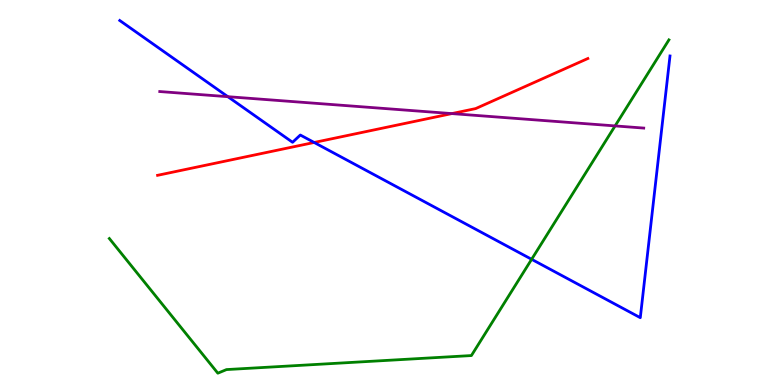[{'lines': ['blue', 'red'], 'intersections': [{'x': 4.05, 'y': 6.3}]}, {'lines': ['green', 'red'], 'intersections': []}, {'lines': ['purple', 'red'], 'intersections': [{'x': 5.83, 'y': 7.05}]}, {'lines': ['blue', 'green'], 'intersections': [{'x': 6.86, 'y': 3.26}]}, {'lines': ['blue', 'purple'], 'intersections': [{'x': 2.94, 'y': 7.49}]}, {'lines': ['green', 'purple'], 'intersections': [{'x': 7.94, 'y': 6.73}]}]